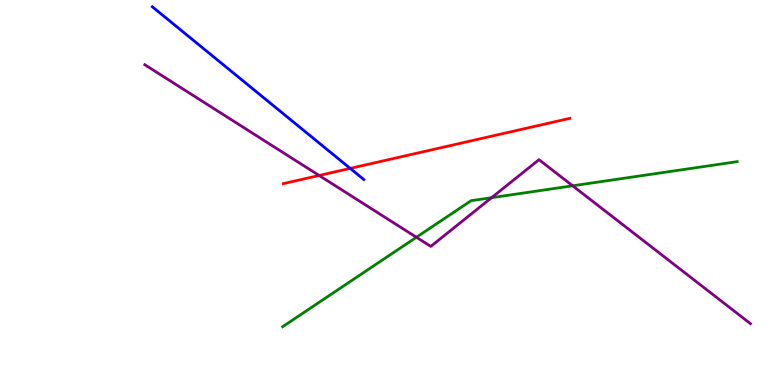[{'lines': ['blue', 'red'], 'intersections': [{'x': 4.52, 'y': 5.63}]}, {'lines': ['green', 'red'], 'intersections': []}, {'lines': ['purple', 'red'], 'intersections': [{'x': 4.12, 'y': 5.44}]}, {'lines': ['blue', 'green'], 'intersections': []}, {'lines': ['blue', 'purple'], 'intersections': []}, {'lines': ['green', 'purple'], 'intersections': [{'x': 5.37, 'y': 3.84}, {'x': 6.34, 'y': 4.87}, {'x': 7.39, 'y': 5.17}]}]